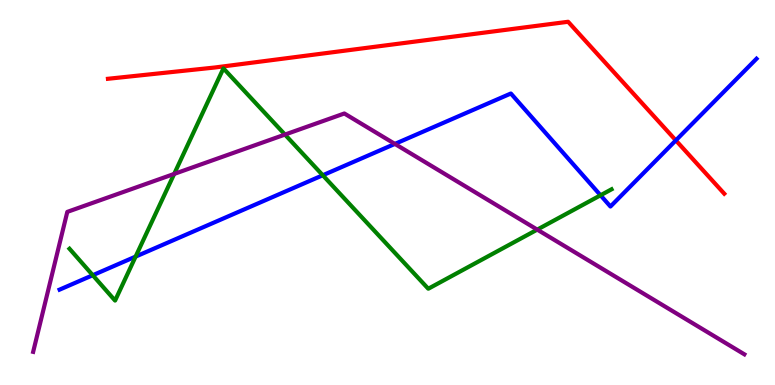[{'lines': ['blue', 'red'], 'intersections': [{'x': 8.72, 'y': 6.35}]}, {'lines': ['green', 'red'], 'intersections': []}, {'lines': ['purple', 'red'], 'intersections': []}, {'lines': ['blue', 'green'], 'intersections': [{'x': 1.2, 'y': 2.85}, {'x': 1.75, 'y': 3.34}, {'x': 4.16, 'y': 5.45}, {'x': 7.75, 'y': 4.93}]}, {'lines': ['blue', 'purple'], 'intersections': [{'x': 5.1, 'y': 6.26}]}, {'lines': ['green', 'purple'], 'intersections': [{'x': 2.25, 'y': 5.48}, {'x': 3.68, 'y': 6.5}, {'x': 6.93, 'y': 4.04}]}]